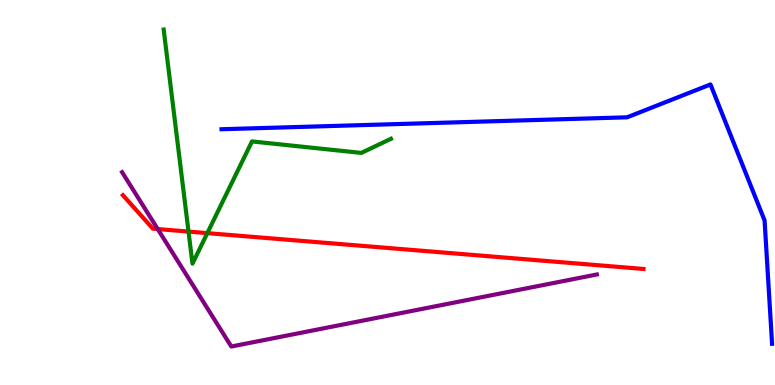[{'lines': ['blue', 'red'], 'intersections': []}, {'lines': ['green', 'red'], 'intersections': [{'x': 2.43, 'y': 3.98}, {'x': 2.68, 'y': 3.94}]}, {'lines': ['purple', 'red'], 'intersections': [{'x': 2.04, 'y': 4.05}]}, {'lines': ['blue', 'green'], 'intersections': []}, {'lines': ['blue', 'purple'], 'intersections': []}, {'lines': ['green', 'purple'], 'intersections': []}]